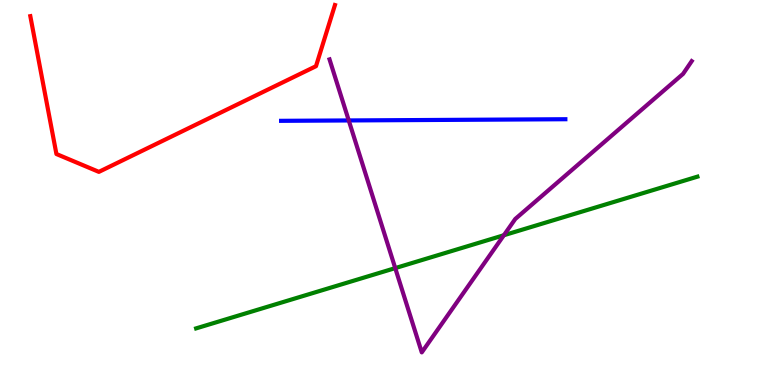[{'lines': ['blue', 'red'], 'intersections': []}, {'lines': ['green', 'red'], 'intersections': []}, {'lines': ['purple', 'red'], 'intersections': []}, {'lines': ['blue', 'green'], 'intersections': []}, {'lines': ['blue', 'purple'], 'intersections': [{'x': 4.5, 'y': 6.87}]}, {'lines': ['green', 'purple'], 'intersections': [{'x': 5.1, 'y': 3.04}, {'x': 6.5, 'y': 3.89}]}]